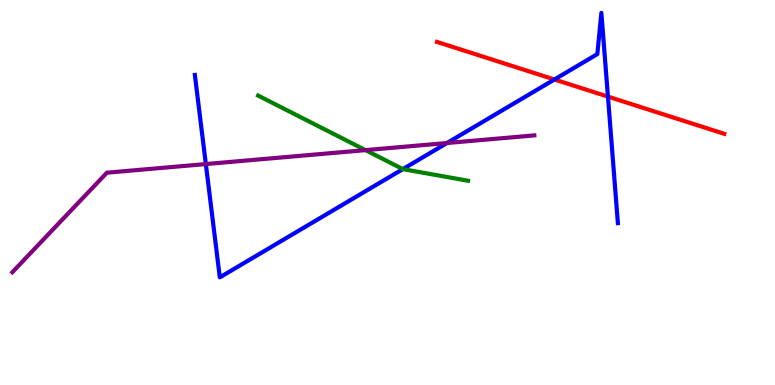[{'lines': ['blue', 'red'], 'intersections': [{'x': 7.15, 'y': 7.94}, {'x': 7.84, 'y': 7.49}]}, {'lines': ['green', 'red'], 'intersections': []}, {'lines': ['purple', 'red'], 'intersections': []}, {'lines': ['blue', 'green'], 'intersections': [{'x': 5.2, 'y': 5.61}]}, {'lines': ['blue', 'purple'], 'intersections': [{'x': 2.66, 'y': 5.74}, {'x': 5.77, 'y': 6.29}]}, {'lines': ['green', 'purple'], 'intersections': [{'x': 4.72, 'y': 6.1}]}]